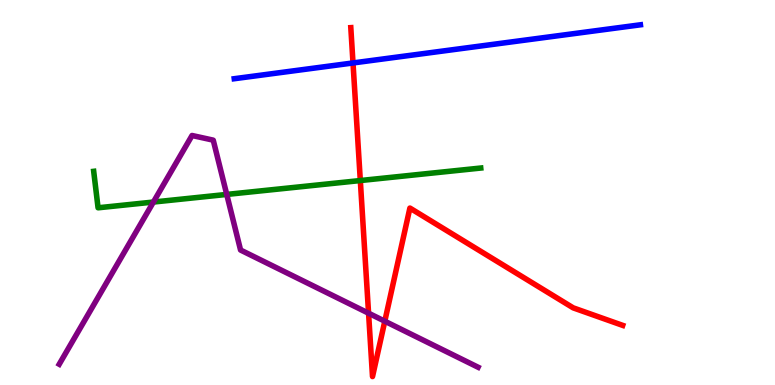[{'lines': ['blue', 'red'], 'intersections': [{'x': 4.55, 'y': 8.36}]}, {'lines': ['green', 'red'], 'intersections': [{'x': 4.65, 'y': 5.31}]}, {'lines': ['purple', 'red'], 'intersections': [{'x': 4.76, 'y': 1.86}, {'x': 4.97, 'y': 1.66}]}, {'lines': ['blue', 'green'], 'intersections': []}, {'lines': ['blue', 'purple'], 'intersections': []}, {'lines': ['green', 'purple'], 'intersections': [{'x': 1.98, 'y': 4.75}, {'x': 2.93, 'y': 4.95}]}]